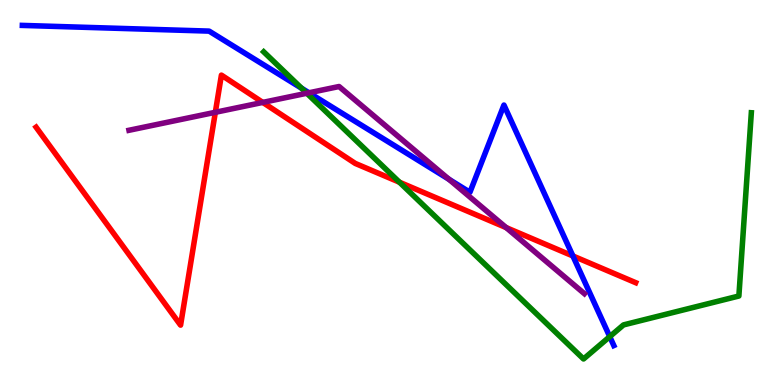[{'lines': ['blue', 'red'], 'intersections': [{'x': 7.39, 'y': 3.35}]}, {'lines': ['green', 'red'], 'intersections': [{'x': 5.15, 'y': 5.27}]}, {'lines': ['purple', 'red'], 'intersections': [{'x': 2.78, 'y': 7.08}, {'x': 3.39, 'y': 7.34}, {'x': 6.53, 'y': 4.09}]}, {'lines': ['blue', 'green'], 'intersections': [{'x': 3.89, 'y': 7.71}, {'x': 7.87, 'y': 1.26}]}, {'lines': ['blue', 'purple'], 'intersections': [{'x': 3.99, 'y': 7.59}, {'x': 5.79, 'y': 5.34}]}, {'lines': ['green', 'purple'], 'intersections': [{'x': 3.96, 'y': 7.58}]}]